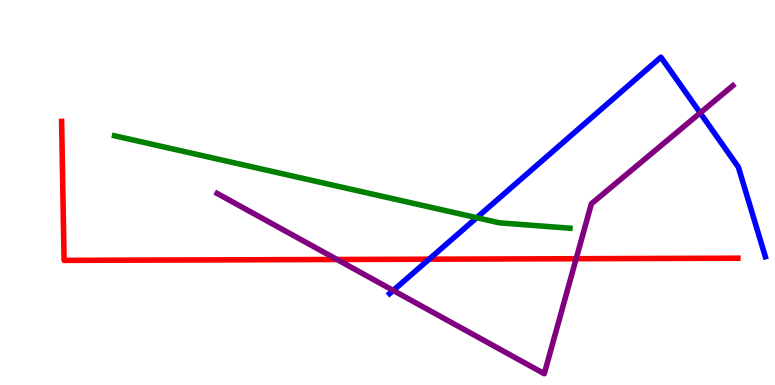[{'lines': ['blue', 'red'], 'intersections': [{'x': 5.54, 'y': 3.27}]}, {'lines': ['green', 'red'], 'intersections': []}, {'lines': ['purple', 'red'], 'intersections': [{'x': 4.35, 'y': 3.26}, {'x': 7.43, 'y': 3.28}]}, {'lines': ['blue', 'green'], 'intersections': [{'x': 6.15, 'y': 4.35}]}, {'lines': ['blue', 'purple'], 'intersections': [{'x': 5.07, 'y': 2.46}, {'x': 9.03, 'y': 7.07}]}, {'lines': ['green', 'purple'], 'intersections': []}]